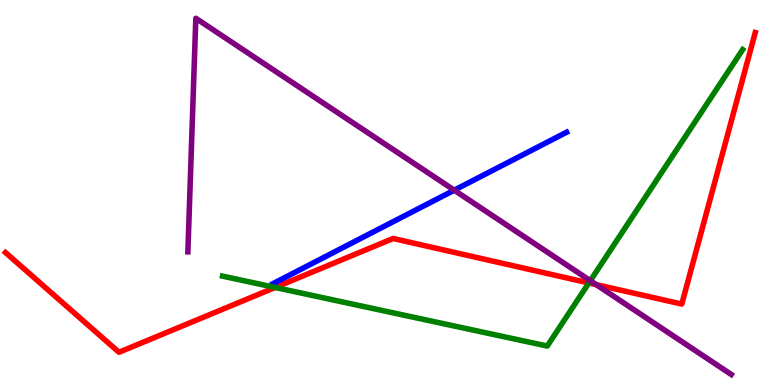[{'lines': ['blue', 'red'], 'intersections': []}, {'lines': ['green', 'red'], 'intersections': [{'x': 3.55, 'y': 2.53}, {'x': 7.6, 'y': 2.65}]}, {'lines': ['purple', 'red'], 'intersections': [{'x': 7.69, 'y': 2.61}]}, {'lines': ['blue', 'green'], 'intersections': []}, {'lines': ['blue', 'purple'], 'intersections': [{'x': 5.86, 'y': 5.06}]}, {'lines': ['green', 'purple'], 'intersections': [{'x': 7.62, 'y': 2.71}]}]